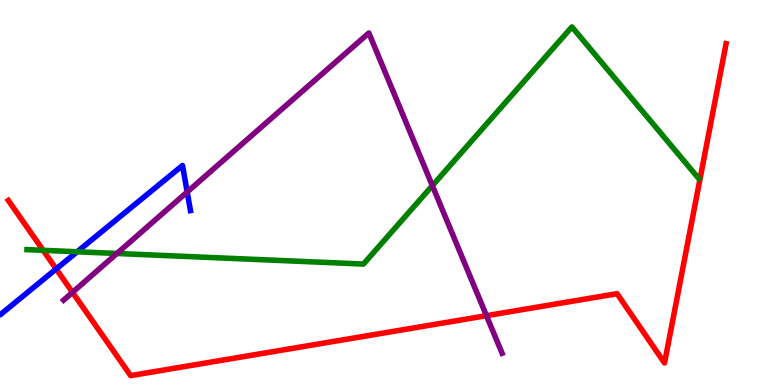[{'lines': ['blue', 'red'], 'intersections': [{'x': 0.725, 'y': 3.01}]}, {'lines': ['green', 'red'], 'intersections': [{'x': 0.557, 'y': 3.5}]}, {'lines': ['purple', 'red'], 'intersections': [{'x': 0.936, 'y': 2.41}, {'x': 6.28, 'y': 1.8}]}, {'lines': ['blue', 'green'], 'intersections': [{'x': 0.996, 'y': 3.46}]}, {'lines': ['blue', 'purple'], 'intersections': [{'x': 2.42, 'y': 5.01}]}, {'lines': ['green', 'purple'], 'intersections': [{'x': 1.51, 'y': 3.42}, {'x': 5.58, 'y': 5.18}]}]